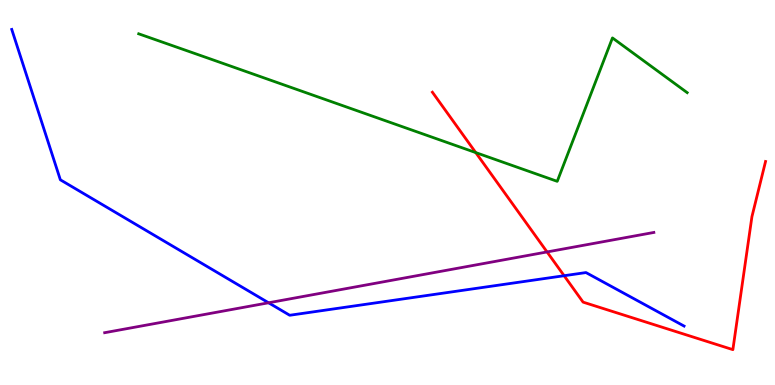[{'lines': ['blue', 'red'], 'intersections': [{'x': 7.28, 'y': 2.84}]}, {'lines': ['green', 'red'], 'intersections': [{'x': 6.14, 'y': 6.04}]}, {'lines': ['purple', 'red'], 'intersections': [{'x': 7.06, 'y': 3.46}]}, {'lines': ['blue', 'green'], 'intersections': []}, {'lines': ['blue', 'purple'], 'intersections': [{'x': 3.47, 'y': 2.14}]}, {'lines': ['green', 'purple'], 'intersections': []}]